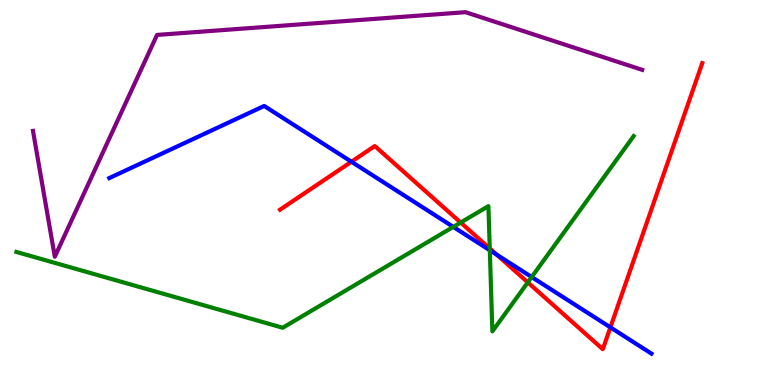[{'lines': ['blue', 'red'], 'intersections': [{'x': 4.53, 'y': 5.8}, {'x': 6.41, 'y': 3.39}, {'x': 7.88, 'y': 1.5}]}, {'lines': ['green', 'red'], 'intersections': [{'x': 5.94, 'y': 4.22}, {'x': 6.32, 'y': 3.55}, {'x': 6.81, 'y': 2.67}]}, {'lines': ['purple', 'red'], 'intersections': []}, {'lines': ['blue', 'green'], 'intersections': [{'x': 5.85, 'y': 4.11}, {'x': 6.32, 'y': 3.5}, {'x': 6.86, 'y': 2.8}]}, {'lines': ['blue', 'purple'], 'intersections': []}, {'lines': ['green', 'purple'], 'intersections': []}]